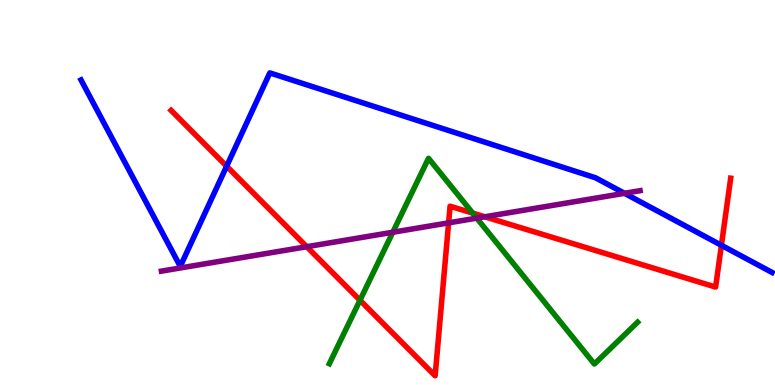[{'lines': ['blue', 'red'], 'intersections': [{'x': 2.92, 'y': 5.68}, {'x': 9.31, 'y': 3.63}]}, {'lines': ['green', 'red'], 'intersections': [{'x': 4.64, 'y': 2.2}, {'x': 6.1, 'y': 4.47}]}, {'lines': ['purple', 'red'], 'intersections': [{'x': 3.96, 'y': 3.59}, {'x': 5.79, 'y': 4.21}, {'x': 6.26, 'y': 4.37}]}, {'lines': ['blue', 'green'], 'intersections': []}, {'lines': ['blue', 'purple'], 'intersections': [{'x': 8.06, 'y': 4.98}]}, {'lines': ['green', 'purple'], 'intersections': [{'x': 5.07, 'y': 3.97}, {'x': 6.15, 'y': 4.33}]}]